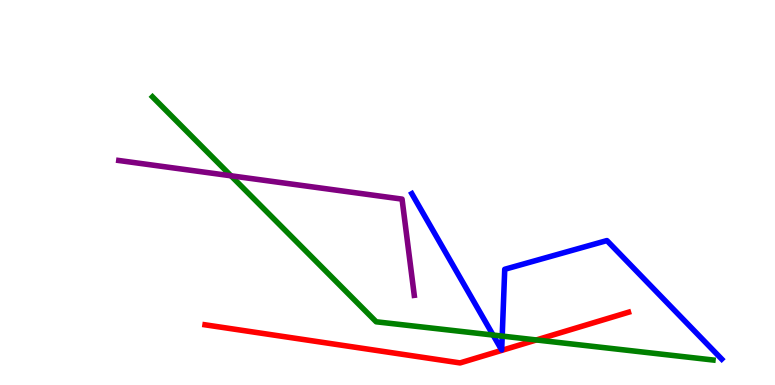[{'lines': ['blue', 'red'], 'intersections': []}, {'lines': ['green', 'red'], 'intersections': [{'x': 6.92, 'y': 1.17}]}, {'lines': ['purple', 'red'], 'intersections': []}, {'lines': ['blue', 'green'], 'intersections': [{'x': 6.36, 'y': 1.3}, {'x': 6.48, 'y': 1.27}]}, {'lines': ['blue', 'purple'], 'intersections': []}, {'lines': ['green', 'purple'], 'intersections': [{'x': 2.98, 'y': 5.43}]}]